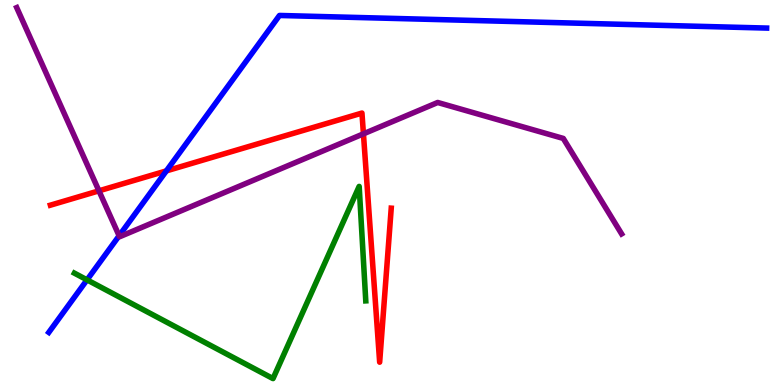[{'lines': ['blue', 'red'], 'intersections': [{'x': 2.15, 'y': 5.56}]}, {'lines': ['green', 'red'], 'intersections': []}, {'lines': ['purple', 'red'], 'intersections': [{'x': 1.28, 'y': 5.04}, {'x': 4.69, 'y': 6.52}]}, {'lines': ['blue', 'green'], 'intersections': [{'x': 1.12, 'y': 2.73}]}, {'lines': ['blue', 'purple'], 'intersections': [{'x': 1.54, 'y': 3.88}]}, {'lines': ['green', 'purple'], 'intersections': []}]